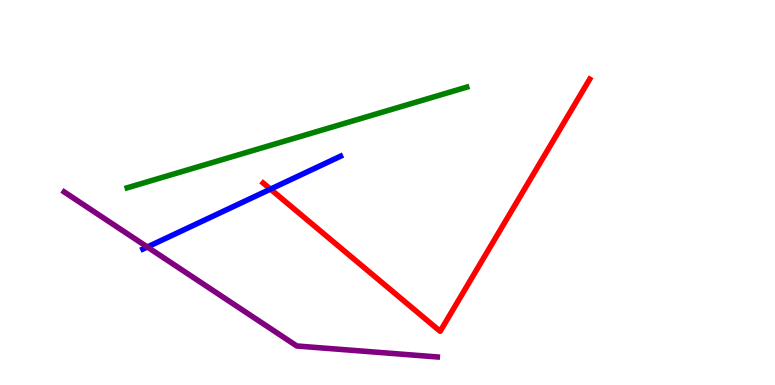[{'lines': ['blue', 'red'], 'intersections': [{'x': 3.49, 'y': 5.09}]}, {'lines': ['green', 'red'], 'intersections': []}, {'lines': ['purple', 'red'], 'intersections': []}, {'lines': ['blue', 'green'], 'intersections': []}, {'lines': ['blue', 'purple'], 'intersections': [{'x': 1.9, 'y': 3.58}]}, {'lines': ['green', 'purple'], 'intersections': []}]